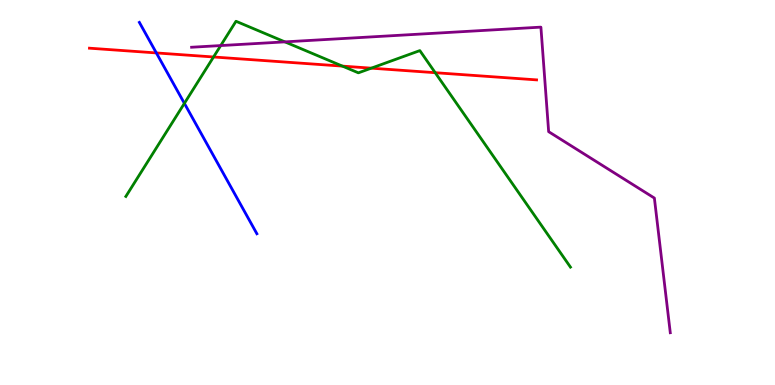[{'lines': ['blue', 'red'], 'intersections': [{'x': 2.02, 'y': 8.63}]}, {'lines': ['green', 'red'], 'intersections': [{'x': 2.76, 'y': 8.52}, {'x': 4.42, 'y': 8.28}, {'x': 4.79, 'y': 8.23}, {'x': 5.62, 'y': 8.11}]}, {'lines': ['purple', 'red'], 'intersections': []}, {'lines': ['blue', 'green'], 'intersections': [{'x': 2.38, 'y': 7.32}]}, {'lines': ['blue', 'purple'], 'intersections': []}, {'lines': ['green', 'purple'], 'intersections': [{'x': 2.85, 'y': 8.82}, {'x': 3.68, 'y': 8.91}]}]